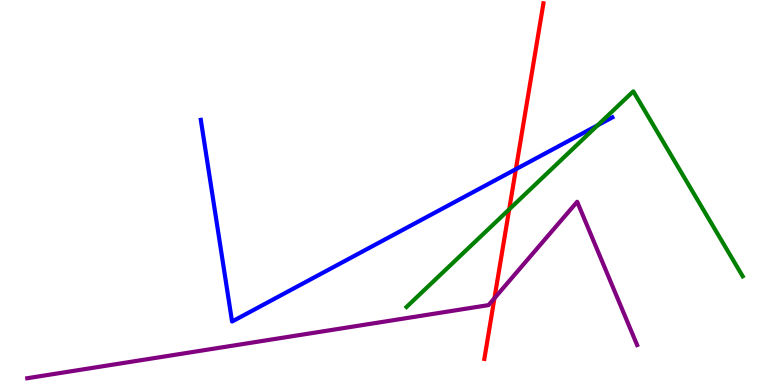[{'lines': ['blue', 'red'], 'intersections': [{'x': 6.66, 'y': 5.61}]}, {'lines': ['green', 'red'], 'intersections': [{'x': 6.57, 'y': 4.56}]}, {'lines': ['purple', 'red'], 'intersections': [{'x': 6.38, 'y': 2.25}]}, {'lines': ['blue', 'green'], 'intersections': [{'x': 7.71, 'y': 6.75}]}, {'lines': ['blue', 'purple'], 'intersections': []}, {'lines': ['green', 'purple'], 'intersections': []}]